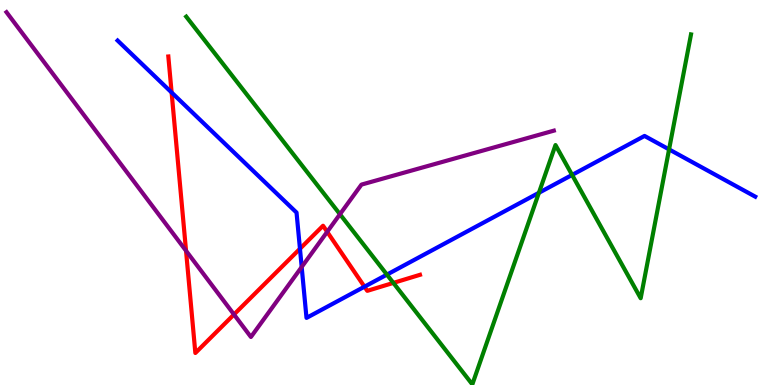[{'lines': ['blue', 'red'], 'intersections': [{'x': 2.21, 'y': 7.6}, {'x': 3.87, 'y': 3.54}, {'x': 4.7, 'y': 2.55}]}, {'lines': ['green', 'red'], 'intersections': [{'x': 5.08, 'y': 2.65}]}, {'lines': ['purple', 'red'], 'intersections': [{'x': 2.4, 'y': 3.49}, {'x': 3.02, 'y': 1.83}, {'x': 4.22, 'y': 3.98}]}, {'lines': ['blue', 'green'], 'intersections': [{'x': 4.99, 'y': 2.87}, {'x': 6.95, 'y': 4.99}, {'x': 7.38, 'y': 5.46}, {'x': 8.63, 'y': 6.12}]}, {'lines': ['blue', 'purple'], 'intersections': [{'x': 3.89, 'y': 3.07}]}, {'lines': ['green', 'purple'], 'intersections': [{'x': 4.39, 'y': 4.44}]}]